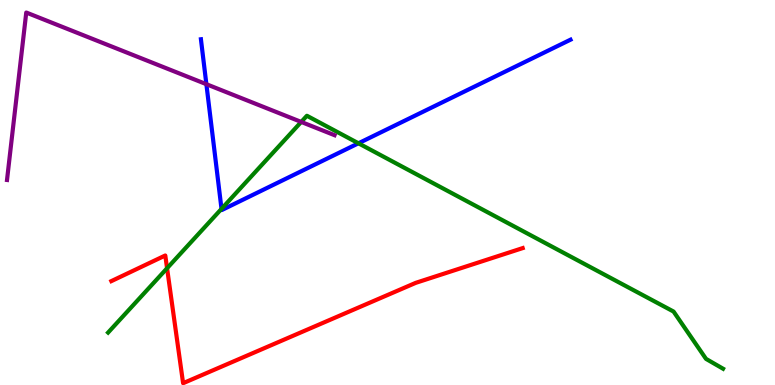[{'lines': ['blue', 'red'], 'intersections': []}, {'lines': ['green', 'red'], 'intersections': [{'x': 2.16, 'y': 3.03}]}, {'lines': ['purple', 'red'], 'intersections': []}, {'lines': ['blue', 'green'], 'intersections': [{'x': 2.86, 'y': 4.57}, {'x': 4.63, 'y': 6.28}]}, {'lines': ['blue', 'purple'], 'intersections': [{'x': 2.66, 'y': 7.81}]}, {'lines': ['green', 'purple'], 'intersections': [{'x': 3.89, 'y': 6.83}]}]